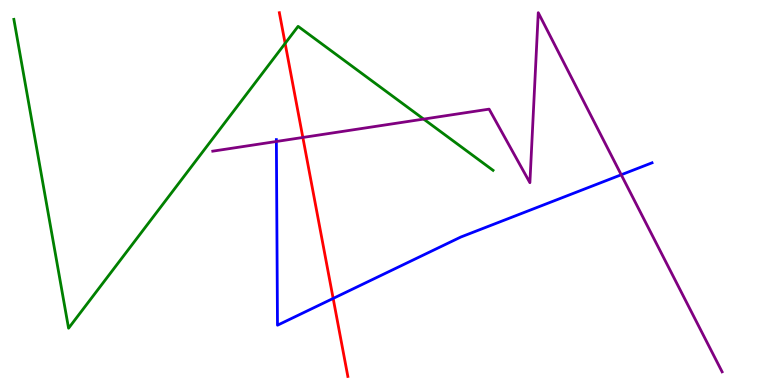[{'lines': ['blue', 'red'], 'intersections': [{'x': 4.3, 'y': 2.25}]}, {'lines': ['green', 'red'], 'intersections': [{'x': 3.68, 'y': 8.87}]}, {'lines': ['purple', 'red'], 'intersections': [{'x': 3.91, 'y': 6.43}]}, {'lines': ['blue', 'green'], 'intersections': []}, {'lines': ['blue', 'purple'], 'intersections': [{'x': 3.57, 'y': 6.33}, {'x': 8.02, 'y': 5.46}]}, {'lines': ['green', 'purple'], 'intersections': [{'x': 5.47, 'y': 6.91}]}]